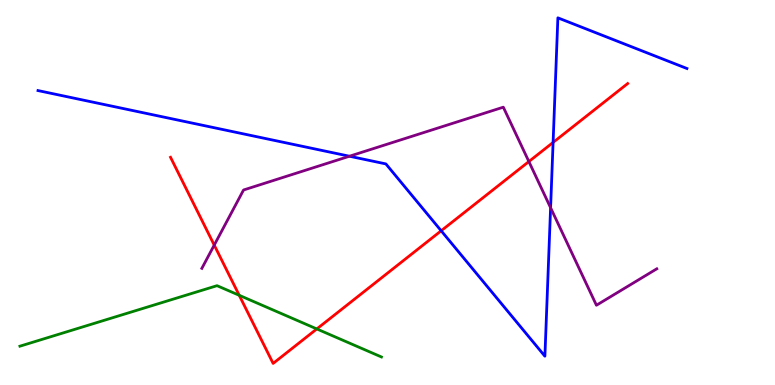[{'lines': ['blue', 'red'], 'intersections': [{'x': 5.69, 'y': 4.01}, {'x': 7.14, 'y': 6.3}]}, {'lines': ['green', 'red'], 'intersections': [{'x': 3.09, 'y': 2.33}, {'x': 4.09, 'y': 1.46}]}, {'lines': ['purple', 'red'], 'intersections': [{'x': 2.76, 'y': 3.63}, {'x': 6.82, 'y': 5.8}]}, {'lines': ['blue', 'green'], 'intersections': []}, {'lines': ['blue', 'purple'], 'intersections': [{'x': 4.51, 'y': 5.94}, {'x': 7.1, 'y': 4.6}]}, {'lines': ['green', 'purple'], 'intersections': []}]